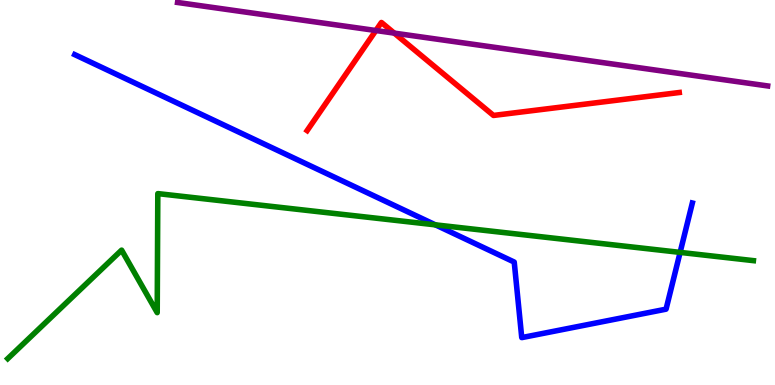[{'lines': ['blue', 'red'], 'intersections': []}, {'lines': ['green', 'red'], 'intersections': []}, {'lines': ['purple', 'red'], 'intersections': [{'x': 4.85, 'y': 9.21}, {'x': 5.09, 'y': 9.14}]}, {'lines': ['blue', 'green'], 'intersections': [{'x': 5.62, 'y': 4.16}, {'x': 8.78, 'y': 3.44}]}, {'lines': ['blue', 'purple'], 'intersections': []}, {'lines': ['green', 'purple'], 'intersections': []}]